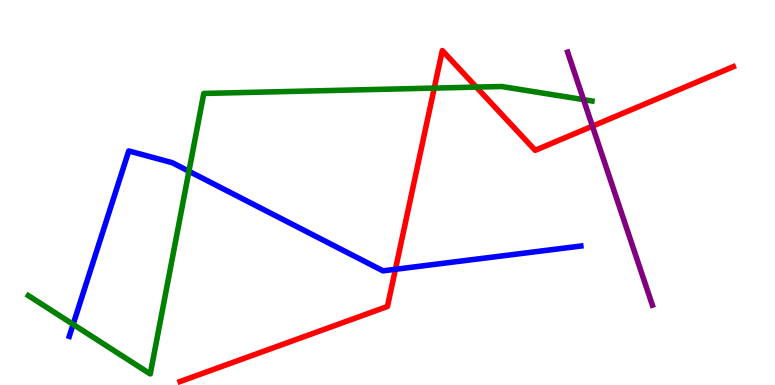[{'lines': ['blue', 'red'], 'intersections': [{'x': 5.1, 'y': 3.01}]}, {'lines': ['green', 'red'], 'intersections': [{'x': 5.6, 'y': 7.71}, {'x': 6.15, 'y': 7.74}]}, {'lines': ['purple', 'red'], 'intersections': [{'x': 7.64, 'y': 6.72}]}, {'lines': ['blue', 'green'], 'intersections': [{'x': 0.944, 'y': 1.58}, {'x': 2.44, 'y': 5.55}]}, {'lines': ['blue', 'purple'], 'intersections': []}, {'lines': ['green', 'purple'], 'intersections': [{'x': 7.53, 'y': 7.41}]}]